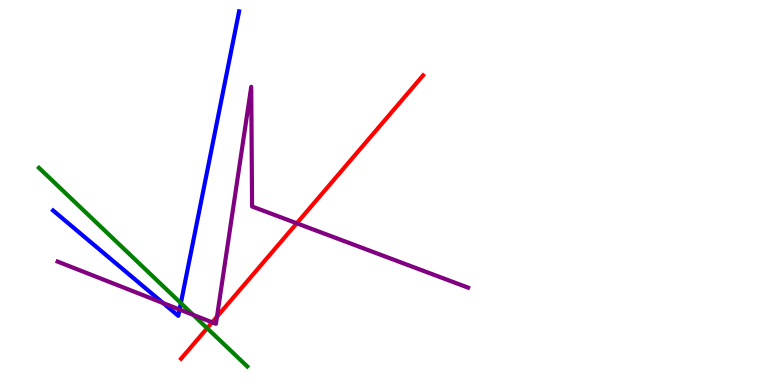[{'lines': ['blue', 'red'], 'intersections': []}, {'lines': ['green', 'red'], 'intersections': [{'x': 2.67, 'y': 1.48}]}, {'lines': ['purple', 'red'], 'intersections': [{'x': 2.74, 'y': 1.63}, {'x': 2.8, 'y': 1.77}, {'x': 3.83, 'y': 4.2}]}, {'lines': ['blue', 'green'], 'intersections': [{'x': 2.33, 'y': 2.13}]}, {'lines': ['blue', 'purple'], 'intersections': [{'x': 2.1, 'y': 2.13}, {'x': 2.32, 'y': 1.96}]}, {'lines': ['green', 'purple'], 'intersections': [{'x': 2.49, 'y': 1.82}]}]